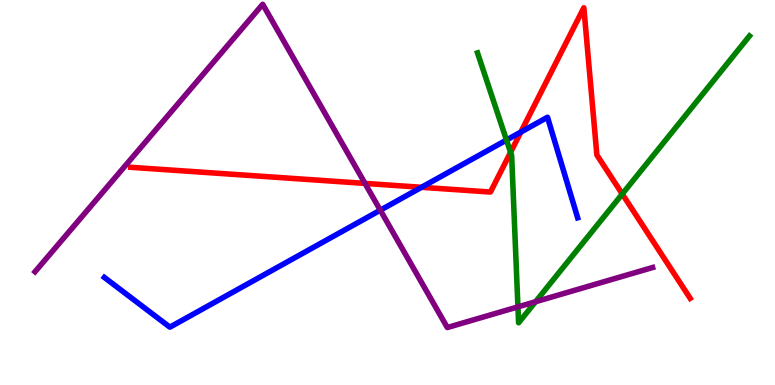[{'lines': ['blue', 'red'], 'intersections': [{'x': 5.44, 'y': 5.14}, {'x': 6.72, 'y': 6.57}]}, {'lines': ['green', 'red'], 'intersections': [{'x': 6.59, 'y': 6.04}, {'x': 8.03, 'y': 4.96}]}, {'lines': ['purple', 'red'], 'intersections': [{'x': 4.71, 'y': 5.24}]}, {'lines': ['blue', 'green'], 'intersections': [{'x': 6.54, 'y': 6.36}]}, {'lines': ['blue', 'purple'], 'intersections': [{'x': 4.91, 'y': 4.54}]}, {'lines': ['green', 'purple'], 'intersections': [{'x': 6.68, 'y': 2.03}, {'x': 6.91, 'y': 2.16}]}]